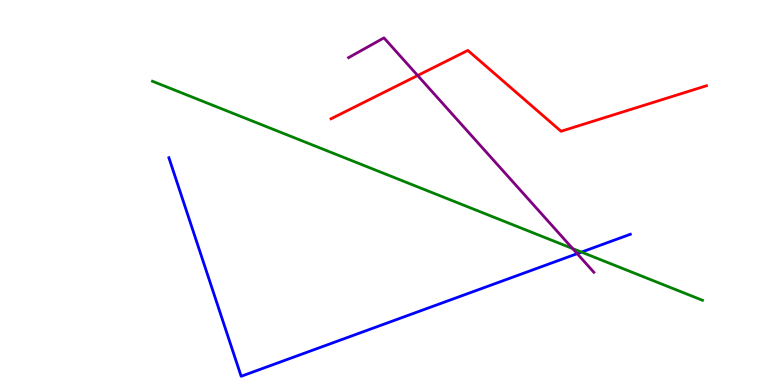[{'lines': ['blue', 'red'], 'intersections': []}, {'lines': ['green', 'red'], 'intersections': []}, {'lines': ['purple', 'red'], 'intersections': [{'x': 5.39, 'y': 8.04}]}, {'lines': ['blue', 'green'], 'intersections': [{'x': 7.5, 'y': 3.45}]}, {'lines': ['blue', 'purple'], 'intersections': [{'x': 7.45, 'y': 3.41}]}, {'lines': ['green', 'purple'], 'intersections': [{'x': 7.39, 'y': 3.54}]}]